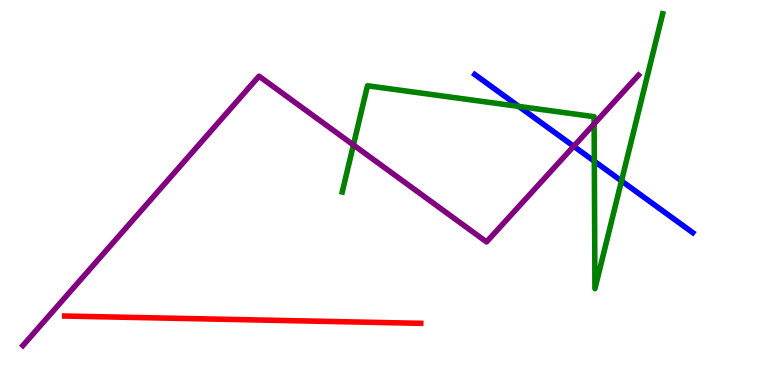[{'lines': ['blue', 'red'], 'intersections': []}, {'lines': ['green', 'red'], 'intersections': []}, {'lines': ['purple', 'red'], 'intersections': []}, {'lines': ['blue', 'green'], 'intersections': [{'x': 6.69, 'y': 7.24}, {'x': 7.67, 'y': 5.81}, {'x': 8.02, 'y': 5.3}]}, {'lines': ['blue', 'purple'], 'intersections': [{'x': 7.4, 'y': 6.2}]}, {'lines': ['green', 'purple'], 'intersections': [{'x': 4.56, 'y': 6.23}, {'x': 7.67, 'y': 6.78}]}]